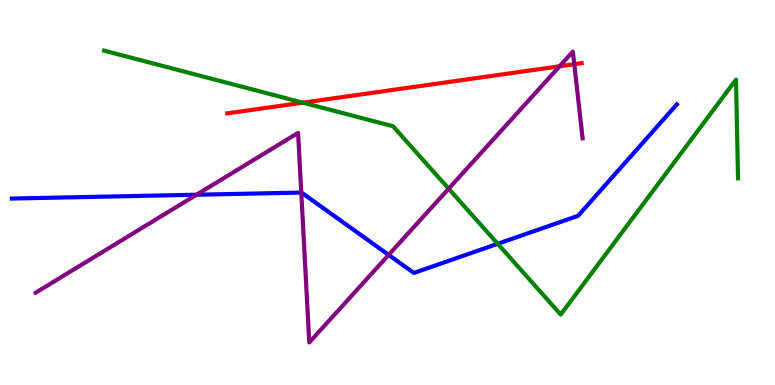[{'lines': ['blue', 'red'], 'intersections': []}, {'lines': ['green', 'red'], 'intersections': [{'x': 3.91, 'y': 7.33}]}, {'lines': ['purple', 'red'], 'intersections': [{'x': 7.22, 'y': 8.28}, {'x': 7.41, 'y': 8.33}]}, {'lines': ['blue', 'green'], 'intersections': [{'x': 6.42, 'y': 3.67}]}, {'lines': ['blue', 'purple'], 'intersections': [{'x': 2.54, 'y': 4.94}, {'x': 3.89, 'y': 5.0}, {'x': 5.01, 'y': 3.38}]}, {'lines': ['green', 'purple'], 'intersections': [{'x': 5.79, 'y': 5.1}]}]